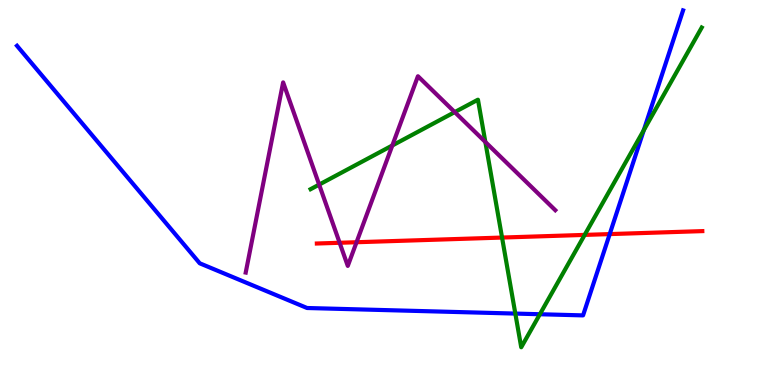[{'lines': ['blue', 'red'], 'intersections': [{'x': 7.87, 'y': 3.92}]}, {'lines': ['green', 'red'], 'intersections': [{'x': 6.48, 'y': 3.83}, {'x': 7.54, 'y': 3.9}]}, {'lines': ['purple', 'red'], 'intersections': [{'x': 4.38, 'y': 3.69}, {'x': 4.6, 'y': 3.71}]}, {'lines': ['blue', 'green'], 'intersections': [{'x': 6.65, 'y': 1.86}, {'x': 6.97, 'y': 1.84}, {'x': 8.31, 'y': 6.62}]}, {'lines': ['blue', 'purple'], 'intersections': []}, {'lines': ['green', 'purple'], 'intersections': [{'x': 4.12, 'y': 5.2}, {'x': 5.06, 'y': 6.22}, {'x': 5.87, 'y': 7.09}, {'x': 6.26, 'y': 6.31}]}]